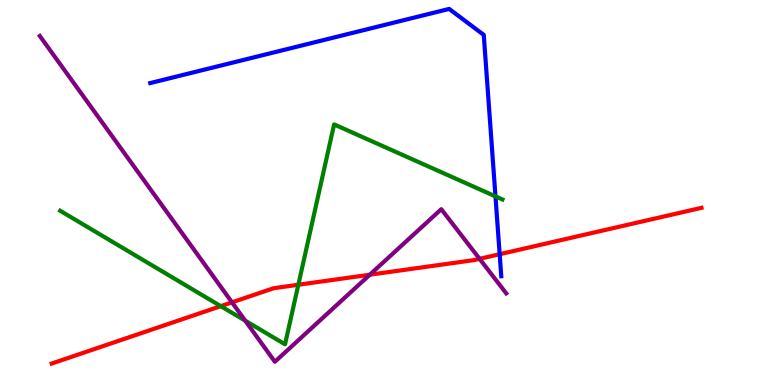[{'lines': ['blue', 'red'], 'intersections': [{'x': 6.45, 'y': 3.4}]}, {'lines': ['green', 'red'], 'intersections': [{'x': 2.85, 'y': 2.05}, {'x': 3.85, 'y': 2.6}]}, {'lines': ['purple', 'red'], 'intersections': [{'x': 2.99, 'y': 2.15}, {'x': 4.77, 'y': 2.86}, {'x': 6.19, 'y': 3.28}]}, {'lines': ['blue', 'green'], 'intersections': [{'x': 6.39, 'y': 4.9}]}, {'lines': ['blue', 'purple'], 'intersections': []}, {'lines': ['green', 'purple'], 'intersections': [{'x': 3.16, 'y': 1.67}]}]